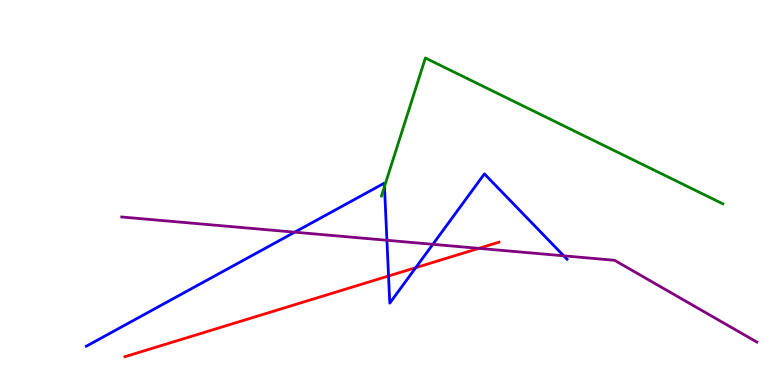[{'lines': ['blue', 'red'], 'intersections': [{'x': 5.01, 'y': 2.83}, {'x': 5.36, 'y': 3.05}]}, {'lines': ['green', 'red'], 'intersections': []}, {'lines': ['purple', 'red'], 'intersections': [{'x': 6.18, 'y': 3.55}]}, {'lines': ['blue', 'green'], 'intersections': [{'x': 4.96, 'y': 5.16}]}, {'lines': ['blue', 'purple'], 'intersections': [{'x': 3.8, 'y': 3.97}, {'x': 4.99, 'y': 3.76}, {'x': 5.58, 'y': 3.65}, {'x': 7.27, 'y': 3.36}]}, {'lines': ['green', 'purple'], 'intersections': []}]